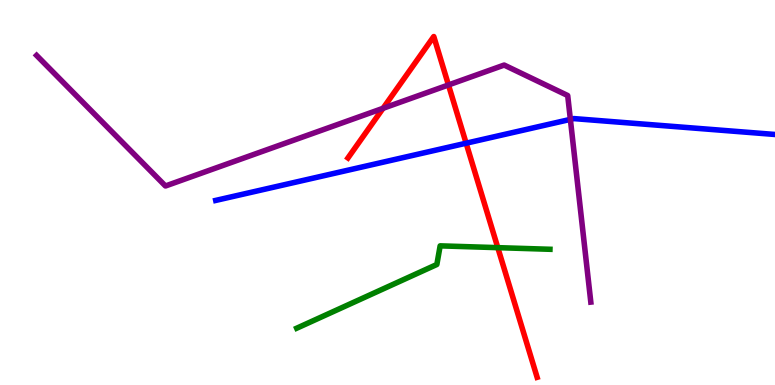[{'lines': ['blue', 'red'], 'intersections': [{'x': 6.01, 'y': 6.28}]}, {'lines': ['green', 'red'], 'intersections': [{'x': 6.42, 'y': 3.57}]}, {'lines': ['purple', 'red'], 'intersections': [{'x': 4.94, 'y': 7.19}, {'x': 5.79, 'y': 7.79}]}, {'lines': ['blue', 'green'], 'intersections': []}, {'lines': ['blue', 'purple'], 'intersections': [{'x': 7.36, 'y': 6.9}]}, {'lines': ['green', 'purple'], 'intersections': []}]